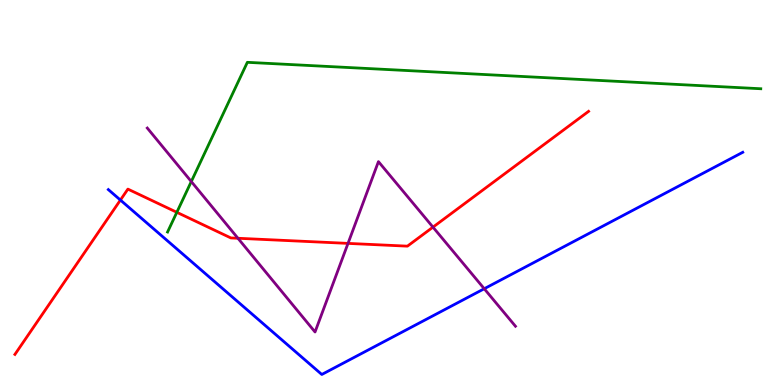[{'lines': ['blue', 'red'], 'intersections': [{'x': 1.55, 'y': 4.8}]}, {'lines': ['green', 'red'], 'intersections': [{'x': 2.28, 'y': 4.49}]}, {'lines': ['purple', 'red'], 'intersections': [{'x': 3.07, 'y': 3.81}, {'x': 4.49, 'y': 3.68}, {'x': 5.59, 'y': 4.1}]}, {'lines': ['blue', 'green'], 'intersections': []}, {'lines': ['blue', 'purple'], 'intersections': [{'x': 6.25, 'y': 2.5}]}, {'lines': ['green', 'purple'], 'intersections': [{'x': 2.47, 'y': 5.28}]}]